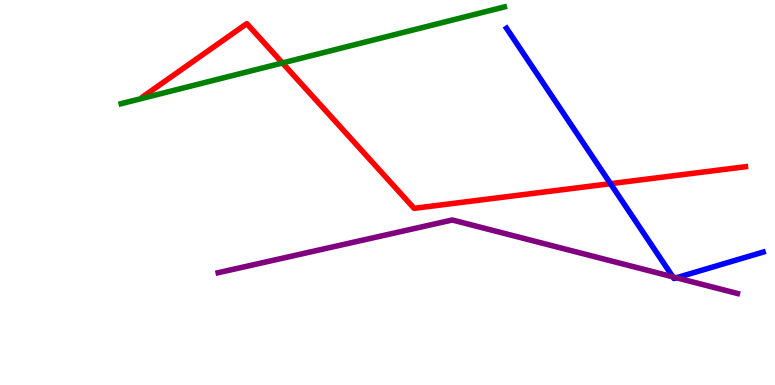[{'lines': ['blue', 'red'], 'intersections': [{'x': 7.88, 'y': 5.23}]}, {'lines': ['green', 'red'], 'intersections': [{'x': 3.64, 'y': 8.36}]}, {'lines': ['purple', 'red'], 'intersections': []}, {'lines': ['blue', 'green'], 'intersections': []}, {'lines': ['blue', 'purple'], 'intersections': [{'x': 8.68, 'y': 2.81}, {'x': 8.73, 'y': 2.79}]}, {'lines': ['green', 'purple'], 'intersections': []}]